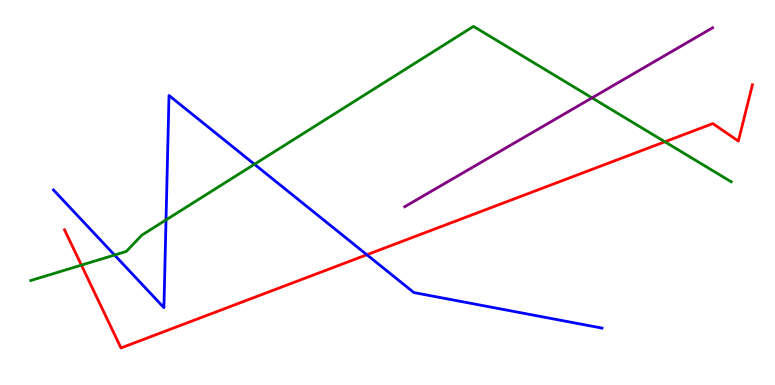[{'lines': ['blue', 'red'], 'intersections': [{'x': 4.73, 'y': 3.38}]}, {'lines': ['green', 'red'], 'intersections': [{'x': 1.05, 'y': 3.11}, {'x': 8.58, 'y': 6.32}]}, {'lines': ['purple', 'red'], 'intersections': []}, {'lines': ['blue', 'green'], 'intersections': [{'x': 1.48, 'y': 3.38}, {'x': 2.14, 'y': 4.29}, {'x': 3.28, 'y': 5.73}]}, {'lines': ['blue', 'purple'], 'intersections': []}, {'lines': ['green', 'purple'], 'intersections': [{'x': 7.64, 'y': 7.46}]}]